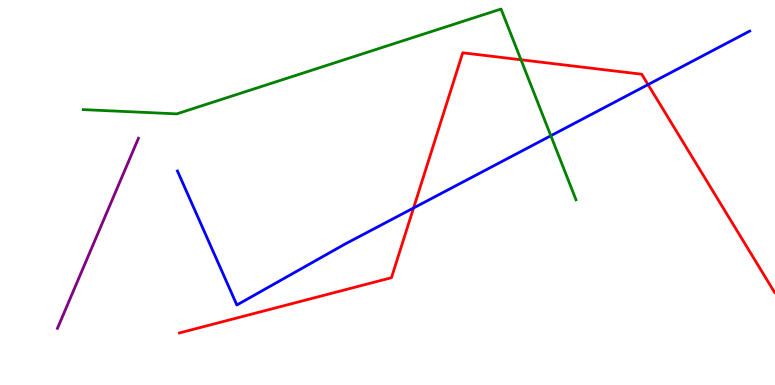[{'lines': ['blue', 'red'], 'intersections': [{'x': 5.34, 'y': 4.6}, {'x': 8.36, 'y': 7.8}]}, {'lines': ['green', 'red'], 'intersections': [{'x': 6.72, 'y': 8.45}]}, {'lines': ['purple', 'red'], 'intersections': []}, {'lines': ['blue', 'green'], 'intersections': [{'x': 7.11, 'y': 6.47}]}, {'lines': ['blue', 'purple'], 'intersections': []}, {'lines': ['green', 'purple'], 'intersections': []}]